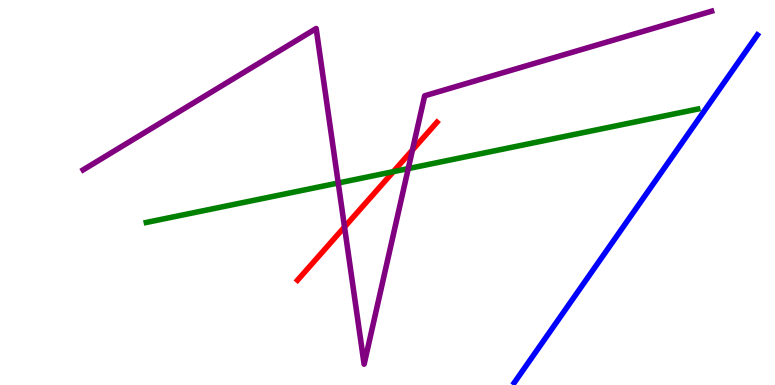[{'lines': ['blue', 'red'], 'intersections': []}, {'lines': ['green', 'red'], 'intersections': [{'x': 5.08, 'y': 5.54}]}, {'lines': ['purple', 'red'], 'intersections': [{'x': 4.45, 'y': 4.1}, {'x': 5.32, 'y': 6.1}]}, {'lines': ['blue', 'green'], 'intersections': []}, {'lines': ['blue', 'purple'], 'intersections': []}, {'lines': ['green', 'purple'], 'intersections': [{'x': 4.36, 'y': 5.25}, {'x': 5.27, 'y': 5.62}]}]